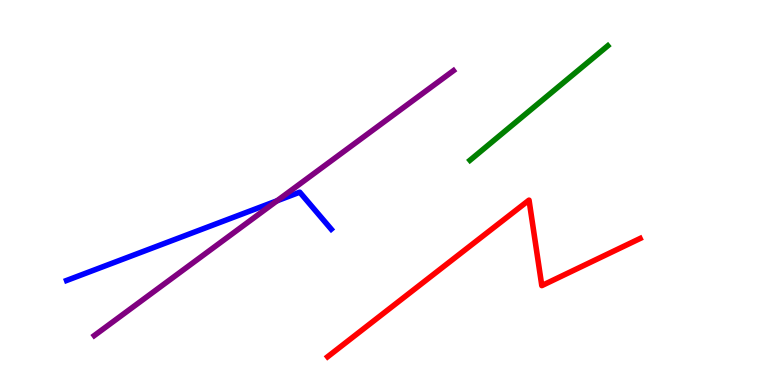[{'lines': ['blue', 'red'], 'intersections': []}, {'lines': ['green', 'red'], 'intersections': []}, {'lines': ['purple', 'red'], 'intersections': []}, {'lines': ['blue', 'green'], 'intersections': []}, {'lines': ['blue', 'purple'], 'intersections': [{'x': 3.57, 'y': 4.78}]}, {'lines': ['green', 'purple'], 'intersections': []}]